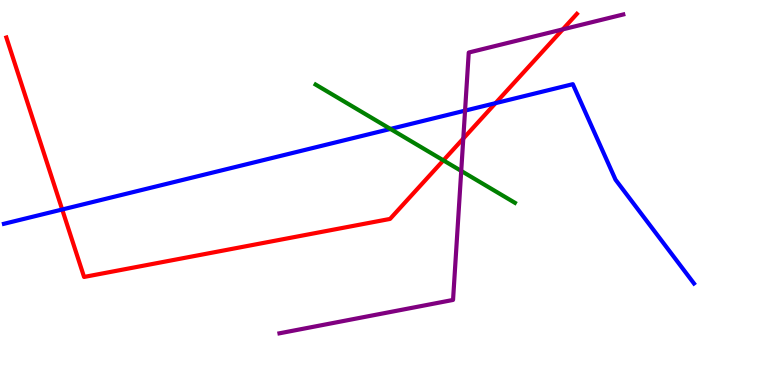[{'lines': ['blue', 'red'], 'intersections': [{'x': 0.802, 'y': 4.56}, {'x': 6.39, 'y': 7.32}]}, {'lines': ['green', 'red'], 'intersections': [{'x': 5.72, 'y': 5.83}]}, {'lines': ['purple', 'red'], 'intersections': [{'x': 5.98, 'y': 6.4}, {'x': 7.26, 'y': 9.24}]}, {'lines': ['blue', 'green'], 'intersections': [{'x': 5.04, 'y': 6.65}]}, {'lines': ['blue', 'purple'], 'intersections': [{'x': 6.0, 'y': 7.13}]}, {'lines': ['green', 'purple'], 'intersections': [{'x': 5.95, 'y': 5.56}]}]